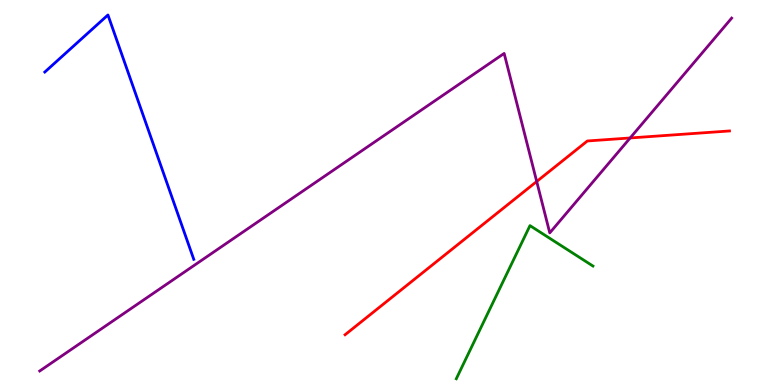[{'lines': ['blue', 'red'], 'intersections': []}, {'lines': ['green', 'red'], 'intersections': []}, {'lines': ['purple', 'red'], 'intersections': [{'x': 6.93, 'y': 5.29}, {'x': 8.13, 'y': 6.42}]}, {'lines': ['blue', 'green'], 'intersections': []}, {'lines': ['blue', 'purple'], 'intersections': []}, {'lines': ['green', 'purple'], 'intersections': []}]